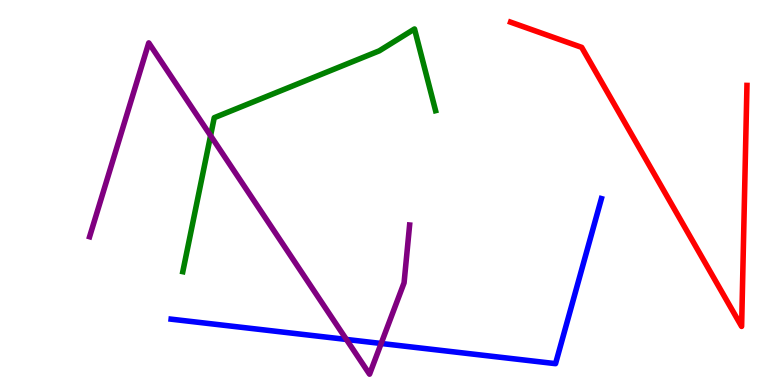[{'lines': ['blue', 'red'], 'intersections': []}, {'lines': ['green', 'red'], 'intersections': []}, {'lines': ['purple', 'red'], 'intersections': []}, {'lines': ['blue', 'green'], 'intersections': []}, {'lines': ['blue', 'purple'], 'intersections': [{'x': 4.47, 'y': 1.18}, {'x': 4.92, 'y': 1.08}]}, {'lines': ['green', 'purple'], 'intersections': [{'x': 2.72, 'y': 6.48}]}]